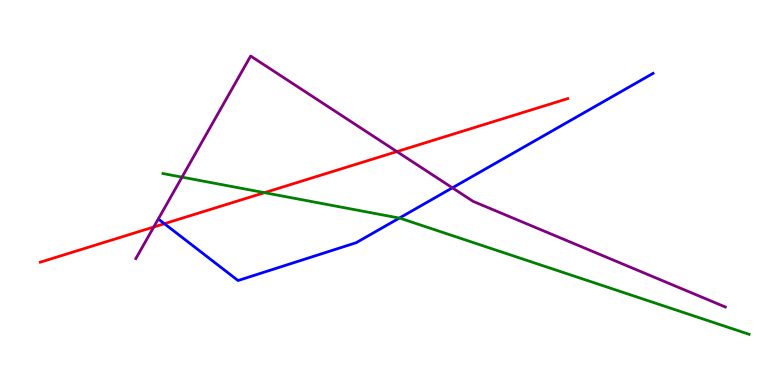[{'lines': ['blue', 'red'], 'intersections': [{'x': 2.12, 'y': 4.19}]}, {'lines': ['green', 'red'], 'intersections': [{'x': 3.41, 'y': 5.0}]}, {'lines': ['purple', 'red'], 'intersections': [{'x': 1.98, 'y': 4.1}, {'x': 5.12, 'y': 6.06}]}, {'lines': ['blue', 'green'], 'intersections': [{'x': 5.15, 'y': 4.34}]}, {'lines': ['blue', 'purple'], 'intersections': [{'x': 5.84, 'y': 5.12}]}, {'lines': ['green', 'purple'], 'intersections': [{'x': 2.35, 'y': 5.4}]}]